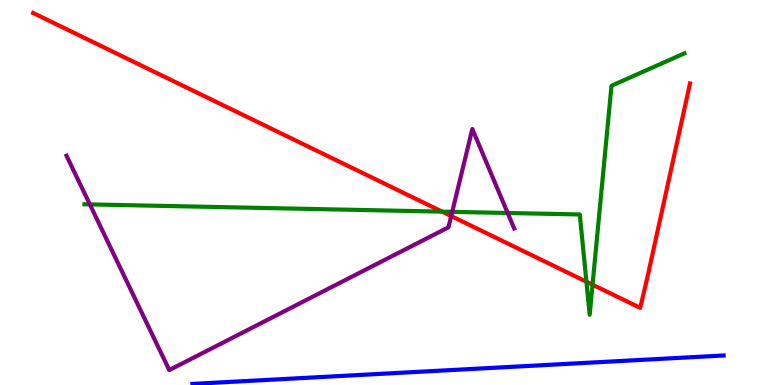[{'lines': ['blue', 'red'], 'intersections': []}, {'lines': ['green', 'red'], 'intersections': [{'x': 5.7, 'y': 4.5}, {'x': 7.57, 'y': 2.68}, {'x': 7.65, 'y': 2.61}]}, {'lines': ['purple', 'red'], 'intersections': [{'x': 5.82, 'y': 4.39}]}, {'lines': ['blue', 'green'], 'intersections': []}, {'lines': ['blue', 'purple'], 'intersections': []}, {'lines': ['green', 'purple'], 'intersections': [{'x': 1.16, 'y': 4.69}, {'x': 5.84, 'y': 4.5}, {'x': 6.55, 'y': 4.47}]}]